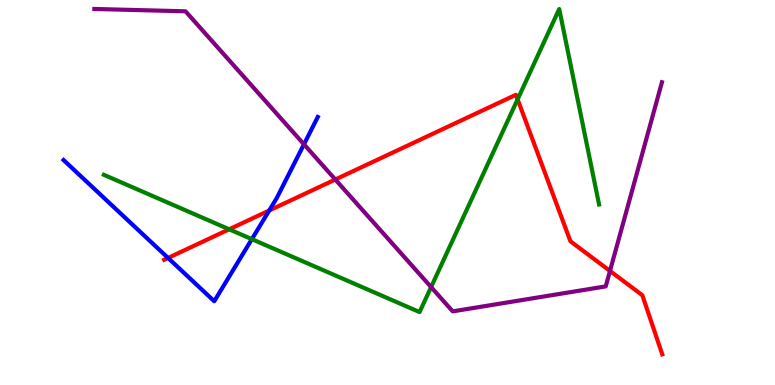[{'lines': ['blue', 'red'], 'intersections': [{'x': 2.17, 'y': 3.3}, {'x': 3.47, 'y': 4.53}]}, {'lines': ['green', 'red'], 'intersections': [{'x': 2.96, 'y': 4.04}, {'x': 6.68, 'y': 7.42}]}, {'lines': ['purple', 'red'], 'intersections': [{'x': 4.33, 'y': 5.34}, {'x': 7.87, 'y': 2.96}]}, {'lines': ['blue', 'green'], 'intersections': [{'x': 3.25, 'y': 3.79}]}, {'lines': ['blue', 'purple'], 'intersections': [{'x': 3.92, 'y': 6.25}]}, {'lines': ['green', 'purple'], 'intersections': [{'x': 5.56, 'y': 2.54}]}]